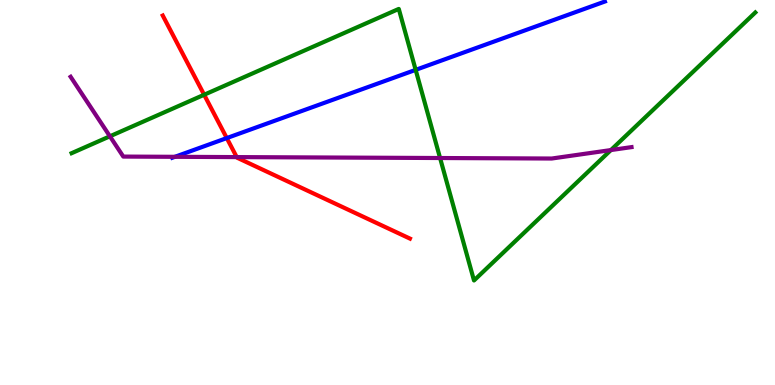[{'lines': ['blue', 'red'], 'intersections': [{'x': 2.93, 'y': 6.41}]}, {'lines': ['green', 'red'], 'intersections': [{'x': 2.63, 'y': 7.54}]}, {'lines': ['purple', 'red'], 'intersections': [{'x': 3.05, 'y': 5.92}]}, {'lines': ['blue', 'green'], 'intersections': [{'x': 5.36, 'y': 8.19}]}, {'lines': ['blue', 'purple'], 'intersections': [{'x': 2.26, 'y': 5.93}]}, {'lines': ['green', 'purple'], 'intersections': [{'x': 1.42, 'y': 6.46}, {'x': 5.68, 'y': 5.9}, {'x': 7.88, 'y': 6.1}]}]